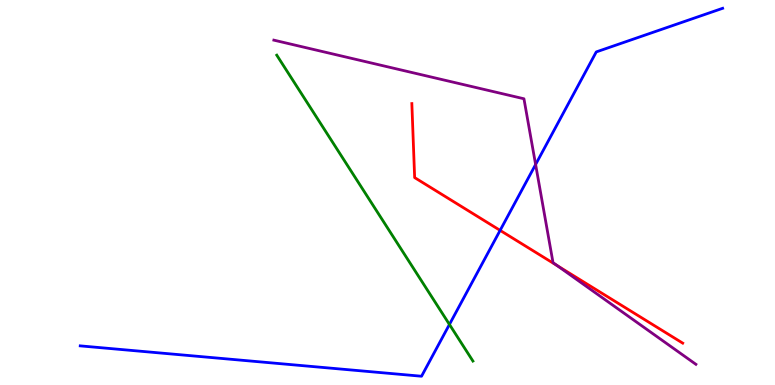[{'lines': ['blue', 'red'], 'intersections': [{'x': 6.45, 'y': 4.02}]}, {'lines': ['green', 'red'], 'intersections': []}, {'lines': ['purple', 'red'], 'intersections': [{'x': 7.19, 'y': 3.1}]}, {'lines': ['blue', 'green'], 'intersections': [{'x': 5.8, 'y': 1.57}]}, {'lines': ['blue', 'purple'], 'intersections': [{'x': 6.91, 'y': 5.73}]}, {'lines': ['green', 'purple'], 'intersections': []}]